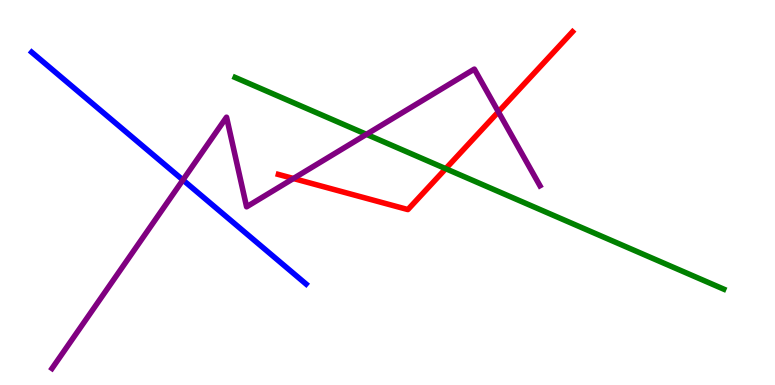[{'lines': ['blue', 'red'], 'intersections': []}, {'lines': ['green', 'red'], 'intersections': [{'x': 5.75, 'y': 5.62}]}, {'lines': ['purple', 'red'], 'intersections': [{'x': 3.79, 'y': 5.36}, {'x': 6.43, 'y': 7.1}]}, {'lines': ['blue', 'green'], 'intersections': []}, {'lines': ['blue', 'purple'], 'intersections': [{'x': 2.36, 'y': 5.33}]}, {'lines': ['green', 'purple'], 'intersections': [{'x': 4.73, 'y': 6.51}]}]